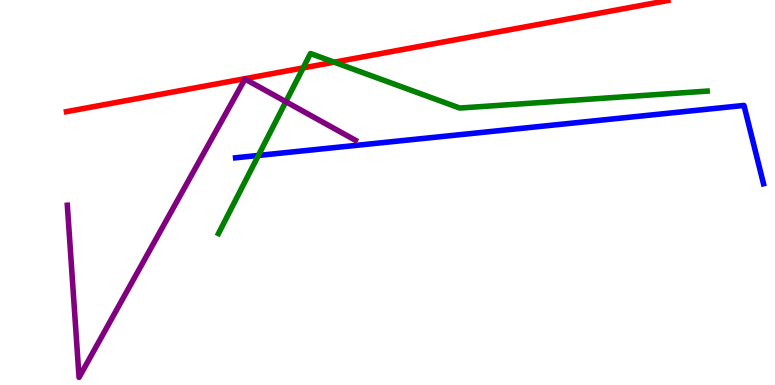[{'lines': ['blue', 'red'], 'intersections': []}, {'lines': ['green', 'red'], 'intersections': [{'x': 3.91, 'y': 8.24}, {'x': 4.31, 'y': 8.38}]}, {'lines': ['purple', 'red'], 'intersections': []}, {'lines': ['blue', 'green'], 'intersections': [{'x': 3.33, 'y': 5.96}]}, {'lines': ['blue', 'purple'], 'intersections': []}, {'lines': ['green', 'purple'], 'intersections': [{'x': 3.69, 'y': 7.36}]}]